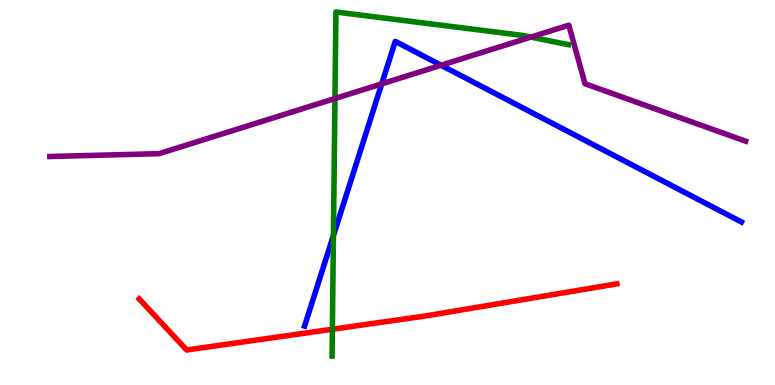[{'lines': ['blue', 'red'], 'intersections': []}, {'lines': ['green', 'red'], 'intersections': [{'x': 4.29, 'y': 1.45}]}, {'lines': ['purple', 'red'], 'intersections': []}, {'lines': ['blue', 'green'], 'intersections': [{'x': 4.3, 'y': 3.88}]}, {'lines': ['blue', 'purple'], 'intersections': [{'x': 4.93, 'y': 7.82}, {'x': 5.69, 'y': 8.31}]}, {'lines': ['green', 'purple'], 'intersections': [{'x': 4.32, 'y': 7.44}, {'x': 6.85, 'y': 9.04}]}]